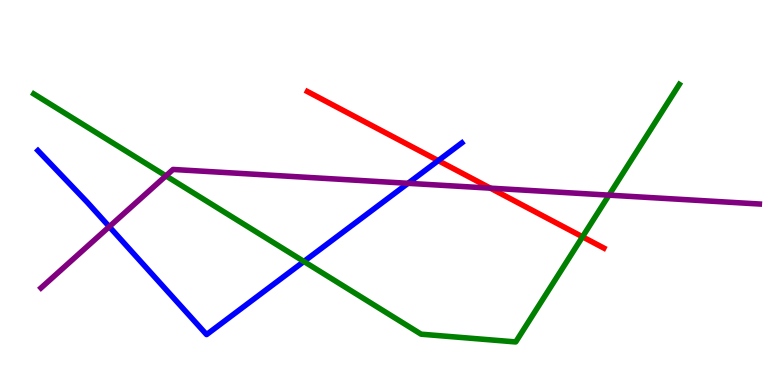[{'lines': ['blue', 'red'], 'intersections': [{'x': 5.65, 'y': 5.83}]}, {'lines': ['green', 'red'], 'intersections': [{'x': 7.52, 'y': 3.85}]}, {'lines': ['purple', 'red'], 'intersections': [{'x': 6.33, 'y': 5.11}]}, {'lines': ['blue', 'green'], 'intersections': [{'x': 3.92, 'y': 3.21}]}, {'lines': ['blue', 'purple'], 'intersections': [{'x': 1.41, 'y': 4.11}, {'x': 5.26, 'y': 5.24}]}, {'lines': ['green', 'purple'], 'intersections': [{'x': 2.14, 'y': 5.43}, {'x': 7.86, 'y': 4.93}]}]